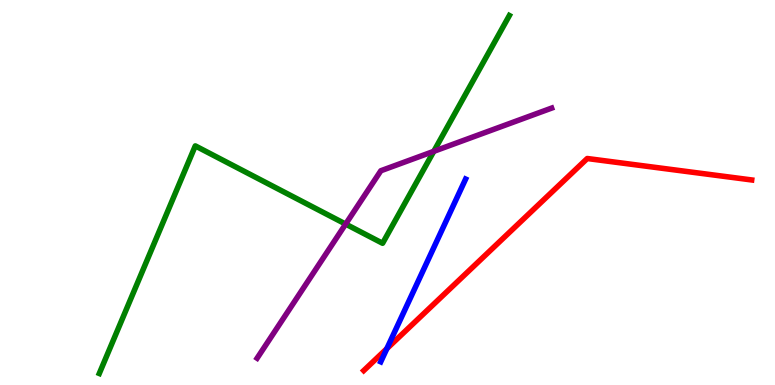[{'lines': ['blue', 'red'], 'intersections': [{'x': 4.99, 'y': 0.944}]}, {'lines': ['green', 'red'], 'intersections': []}, {'lines': ['purple', 'red'], 'intersections': []}, {'lines': ['blue', 'green'], 'intersections': []}, {'lines': ['blue', 'purple'], 'intersections': []}, {'lines': ['green', 'purple'], 'intersections': [{'x': 4.46, 'y': 4.18}, {'x': 5.6, 'y': 6.07}]}]